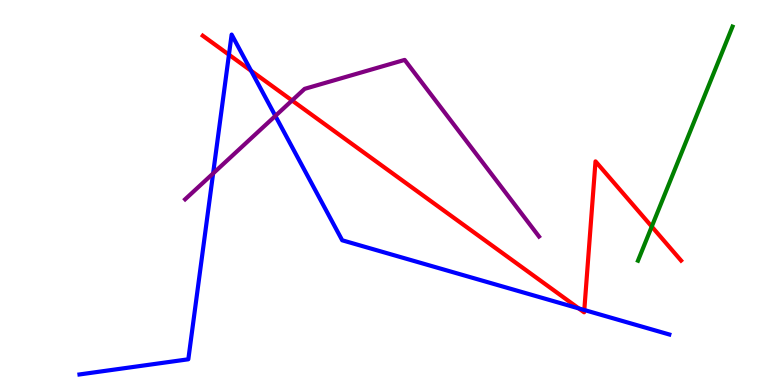[{'lines': ['blue', 'red'], 'intersections': [{'x': 2.95, 'y': 8.58}, {'x': 3.24, 'y': 8.16}, {'x': 7.47, 'y': 1.99}, {'x': 7.54, 'y': 1.95}]}, {'lines': ['green', 'red'], 'intersections': [{'x': 8.41, 'y': 4.12}]}, {'lines': ['purple', 'red'], 'intersections': [{'x': 3.77, 'y': 7.39}]}, {'lines': ['blue', 'green'], 'intersections': []}, {'lines': ['blue', 'purple'], 'intersections': [{'x': 2.75, 'y': 5.5}, {'x': 3.55, 'y': 6.99}]}, {'lines': ['green', 'purple'], 'intersections': []}]